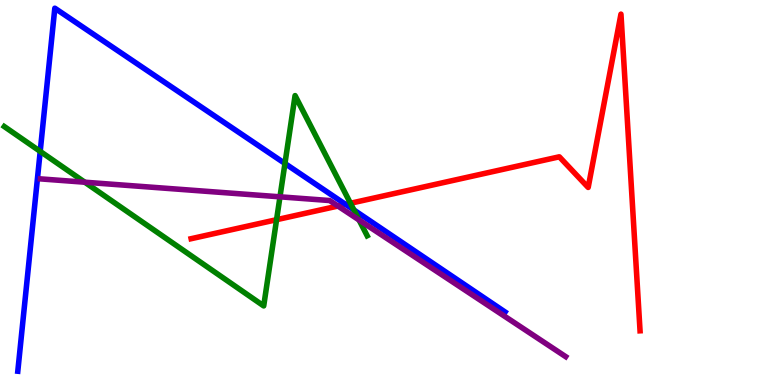[{'lines': ['blue', 'red'], 'intersections': [{'x': 4.46, 'y': 4.69}]}, {'lines': ['green', 'red'], 'intersections': [{'x': 3.57, 'y': 4.29}, {'x': 4.52, 'y': 4.72}]}, {'lines': ['purple', 'red'], 'intersections': [{'x': 4.36, 'y': 4.65}]}, {'lines': ['blue', 'green'], 'intersections': [{'x': 0.519, 'y': 6.07}, {'x': 3.68, 'y': 5.75}, {'x': 4.57, 'y': 4.54}]}, {'lines': ['blue', 'purple'], 'intersections': []}, {'lines': ['green', 'purple'], 'intersections': [{'x': 1.09, 'y': 5.27}, {'x': 3.61, 'y': 4.89}, {'x': 4.63, 'y': 4.29}]}]